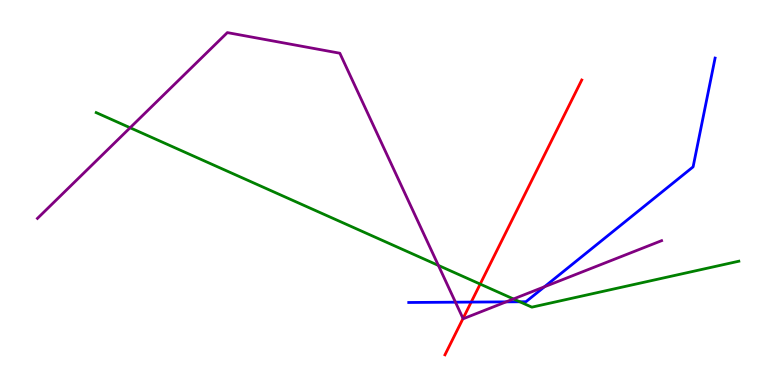[{'lines': ['blue', 'red'], 'intersections': [{'x': 6.08, 'y': 2.15}]}, {'lines': ['green', 'red'], 'intersections': [{'x': 6.2, 'y': 2.62}]}, {'lines': ['purple', 'red'], 'intersections': [{'x': 5.97, 'y': 1.73}]}, {'lines': ['blue', 'green'], 'intersections': [{'x': 6.71, 'y': 2.16}]}, {'lines': ['blue', 'purple'], 'intersections': [{'x': 5.88, 'y': 2.15}, {'x': 6.53, 'y': 2.16}, {'x': 7.03, 'y': 2.55}]}, {'lines': ['green', 'purple'], 'intersections': [{'x': 1.68, 'y': 6.68}, {'x': 5.66, 'y': 3.11}, {'x': 6.63, 'y': 2.23}]}]